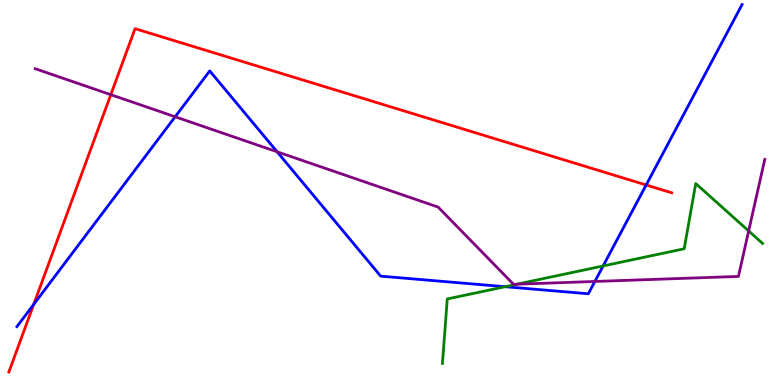[{'lines': ['blue', 'red'], 'intersections': [{'x': 0.435, 'y': 2.09}, {'x': 8.34, 'y': 5.2}]}, {'lines': ['green', 'red'], 'intersections': []}, {'lines': ['purple', 'red'], 'intersections': [{'x': 1.43, 'y': 7.54}]}, {'lines': ['blue', 'green'], 'intersections': [{'x': 6.52, 'y': 2.55}, {'x': 7.78, 'y': 3.09}]}, {'lines': ['blue', 'purple'], 'intersections': [{'x': 2.26, 'y': 6.97}, {'x': 3.58, 'y': 6.06}, {'x': 7.68, 'y': 2.69}]}, {'lines': ['green', 'purple'], 'intersections': [{'x': 6.67, 'y': 2.62}, {'x': 9.66, 'y': 4.0}]}]